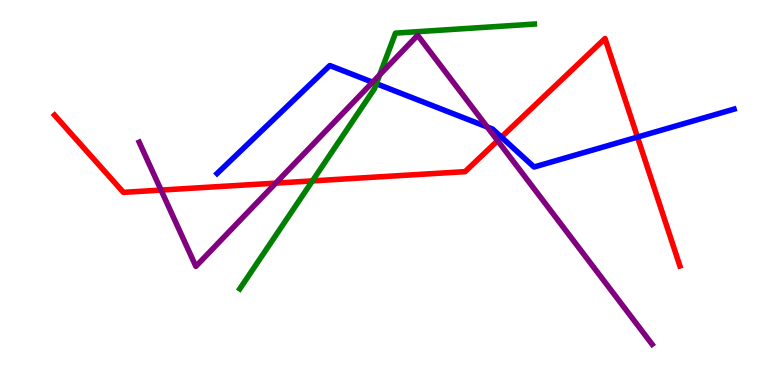[{'lines': ['blue', 'red'], 'intersections': [{'x': 6.47, 'y': 6.44}, {'x': 8.23, 'y': 6.44}]}, {'lines': ['green', 'red'], 'intersections': [{'x': 4.03, 'y': 5.3}]}, {'lines': ['purple', 'red'], 'intersections': [{'x': 2.08, 'y': 5.06}, {'x': 3.56, 'y': 5.24}, {'x': 6.42, 'y': 6.35}]}, {'lines': ['blue', 'green'], 'intersections': [{'x': 4.86, 'y': 7.83}]}, {'lines': ['blue', 'purple'], 'intersections': [{'x': 4.81, 'y': 7.86}, {'x': 6.29, 'y': 6.7}]}, {'lines': ['green', 'purple'], 'intersections': [{'x': 4.9, 'y': 8.06}]}]